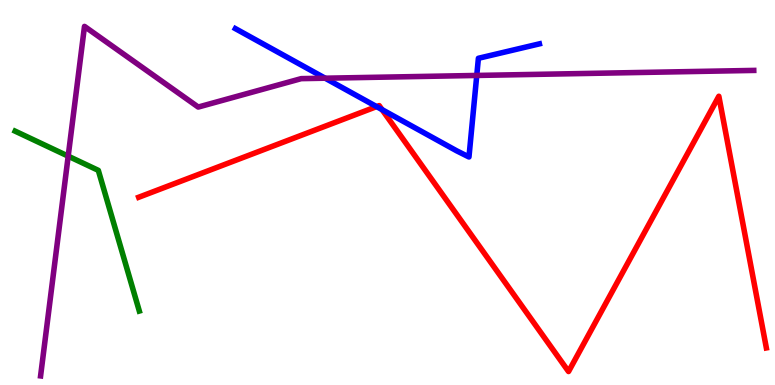[{'lines': ['blue', 'red'], 'intersections': [{'x': 4.86, 'y': 7.23}, {'x': 4.93, 'y': 7.15}]}, {'lines': ['green', 'red'], 'intersections': []}, {'lines': ['purple', 'red'], 'intersections': []}, {'lines': ['blue', 'green'], 'intersections': []}, {'lines': ['blue', 'purple'], 'intersections': [{'x': 4.2, 'y': 7.97}, {'x': 6.15, 'y': 8.04}]}, {'lines': ['green', 'purple'], 'intersections': [{'x': 0.88, 'y': 5.94}]}]